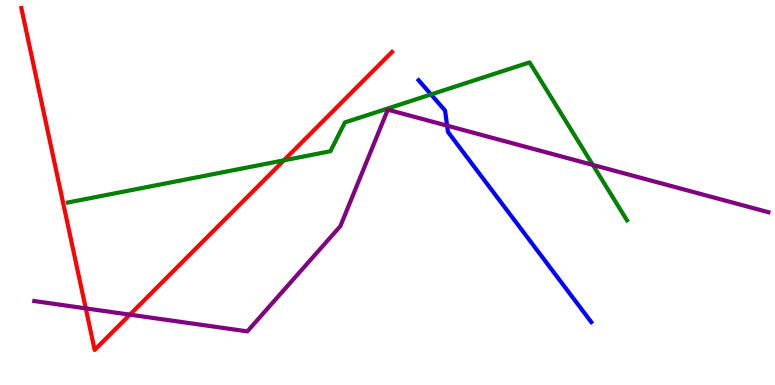[{'lines': ['blue', 'red'], 'intersections': []}, {'lines': ['green', 'red'], 'intersections': [{'x': 3.66, 'y': 5.84}]}, {'lines': ['purple', 'red'], 'intersections': [{'x': 1.11, 'y': 1.99}, {'x': 1.68, 'y': 1.83}]}, {'lines': ['blue', 'green'], 'intersections': [{'x': 5.56, 'y': 7.55}]}, {'lines': ['blue', 'purple'], 'intersections': [{'x': 5.77, 'y': 6.74}]}, {'lines': ['green', 'purple'], 'intersections': [{'x': 7.65, 'y': 5.72}]}]